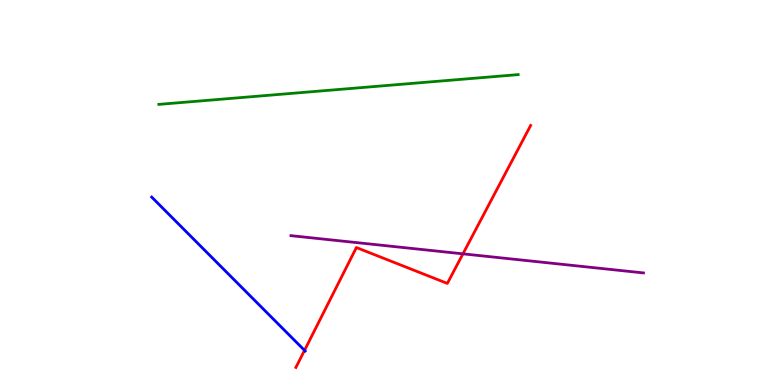[{'lines': ['blue', 'red'], 'intersections': [{'x': 3.93, 'y': 0.9}]}, {'lines': ['green', 'red'], 'intersections': []}, {'lines': ['purple', 'red'], 'intersections': [{'x': 5.97, 'y': 3.41}]}, {'lines': ['blue', 'green'], 'intersections': []}, {'lines': ['blue', 'purple'], 'intersections': []}, {'lines': ['green', 'purple'], 'intersections': []}]